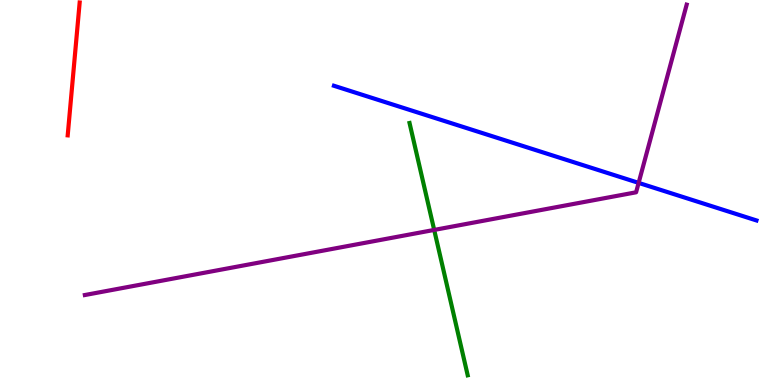[{'lines': ['blue', 'red'], 'intersections': []}, {'lines': ['green', 'red'], 'intersections': []}, {'lines': ['purple', 'red'], 'intersections': []}, {'lines': ['blue', 'green'], 'intersections': []}, {'lines': ['blue', 'purple'], 'intersections': [{'x': 8.24, 'y': 5.25}]}, {'lines': ['green', 'purple'], 'intersections': [{'x': 5.6, 'y': 4.03}]}]